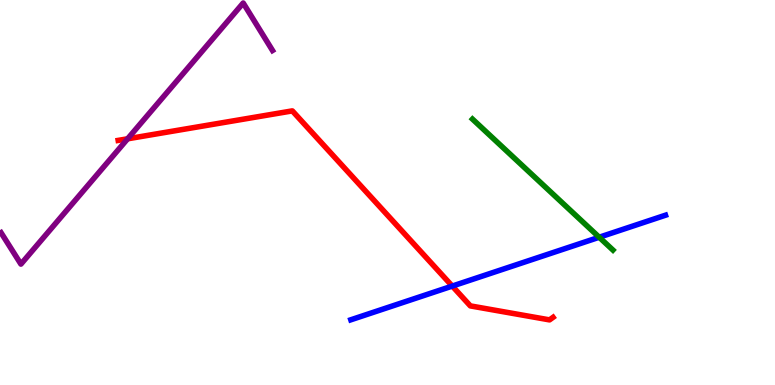[{'lines': ['blue', 'red'], 'intersections': [{'x': 5.84, 'y': 2.57}]}, {'lines': ['green', 'red'], 'intersections': []}, {'lines': ['purple', 'red'], 'intersections': [{'x': 1.65, 'y': 6.39}]}, {'lines': ['blue', 'green'], 'intersections': [{'x': 7.73, 'y': 3.84}]}, {'lines': ['blue', 'purple'], 'intersections': []}, {'lines': ['green', 'purple'], 'intersections': []}]